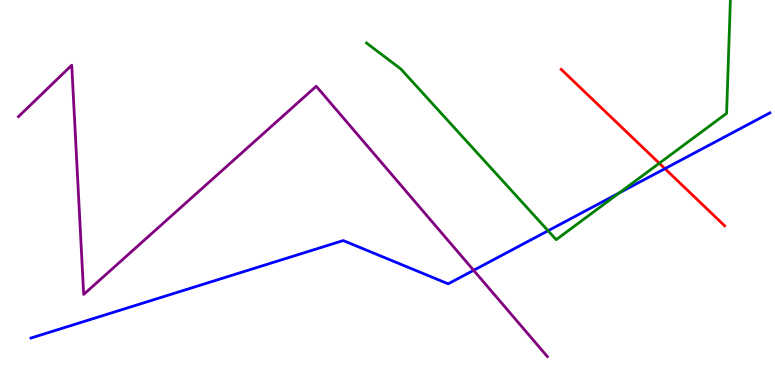[{'lines': ['blue', 'red'], 'intersections': [{'x': 8.58, 'y': 5.62}]}, {'lines': ['green', 'red'], 'intersections': [{'x': 8.51, 'y': 5.76}]}, {'lines': ['purple', 'red'], 'intersections': []}, {'lines': ['blue', 'green'], 'intersections': [{'x': 7.07, 'y': 4.01}, {'x': 7.99, 'y': 4.99}]}, {'lines': ['blue', 'purple'], 'intersections': [{'x': 6.11, 'y': 2.98}]}, {'lines': ['green', 'purple'], 'intersections': []}]